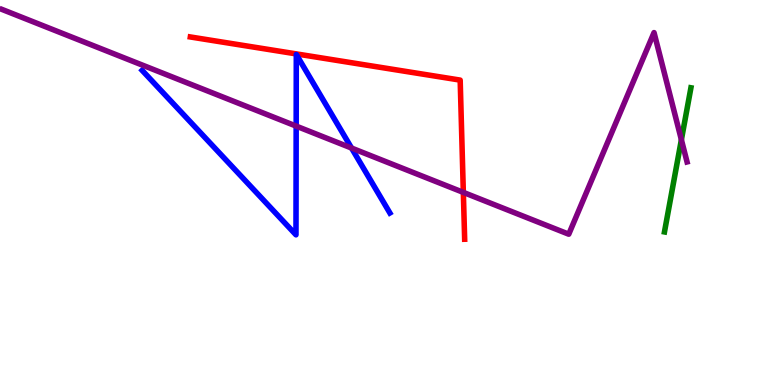[{'lines': ['blue', 'red'], 'intersections': []}, {'lines': ['green', 'red'], 'intersections': []}, {'lines': ['purple', 'red'], 'intersections': [{'x': 5.98, 'y': 5.0}]}, {'lines': ['blue', 'green'], 'intersections': []}, {'lines': ['blue', 'purple'], 'intersections': [{'x': 3.82, 'y': 6.72}, {'x': 4.54, 'y': 6.15}]}, {'lines': ['green', 'purple'], 'intersections': [{'x': 8.79, 'y': 6.37}]}]